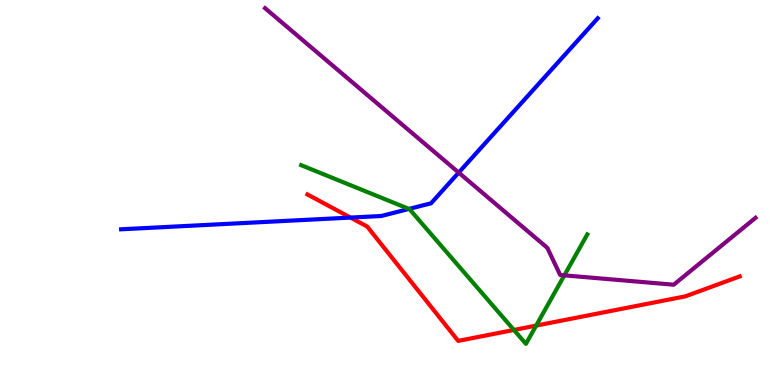[{'lines': ['blue', 'red'], 'intersections': [{'x': 4.52, 'y': 4.35}]}, {'lines': ['green', 'red'], 'intersections': [{'x': 6.63, 'y': 1.43}, {'x': 6.92, 'y': 1.54}]}, {'lines': ['purple', 'red'], 'intersections': []}, {'lines': ['blue', 'green'], 'intersections': [{'x': 5.28, 'y': 4.57}]}, {'lines': ['blue', 'purple'], 'intersections': [{'x': 5.92, 'y': 5.52}]}, {'lines': ['green', 'purple'], 'intersections': [{'x': 7.28, 'y': 2.85}]}]